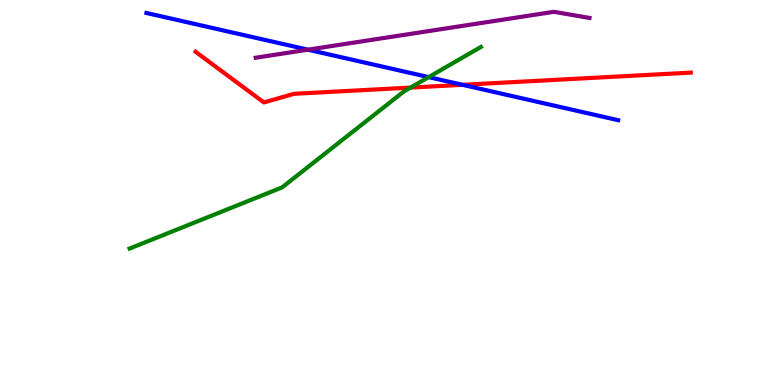[{'lines': ['blue', 'red'], 'intersections': [{'x': 5.97, 'y': 7.8}]}, {'lines': ['green', 'red'], 'intersections': [{'x': 5.3, 'y': 7.73}]}, {'lines': ['purple', 'red'], 'intersections': []}, {'lines': ['blue', 'green'], 'intersections': [{'x': 5.53, 'y': 8.0}]}, {'lines': ['blue', 'purple'], 'intersections': [{'x': 3.97, 'y': 8.71}]}, {'lines': ['green', 'purple'], 'intersections': []}]